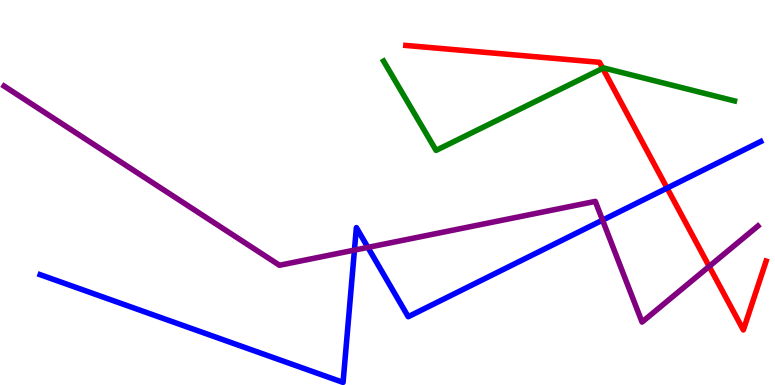[{'lines': ['blue', 'red'], 'intersections': [{'x': 8.61, 'y': 5.11}]}, {'lines': ['green', 'red'], 'intersections': [{'x': 7.78, 'y': 8.22}]}, {'lines': ['purple', 'red'], 'intersections': [{'x': 9.15, 'y': 3.08}]}, {'lines': ['blue', 'green'], 'intersections': []}, {'lines': ['blue', 'purple'], 'intersections': [{'x': 4.57, 'y': 3.5}, {'x': 4.75, 'y': 3.57}, {'x': 7.77, 'y': 4.28}]}, {'lines': ['green', 'purple'], 'intersections': []}]